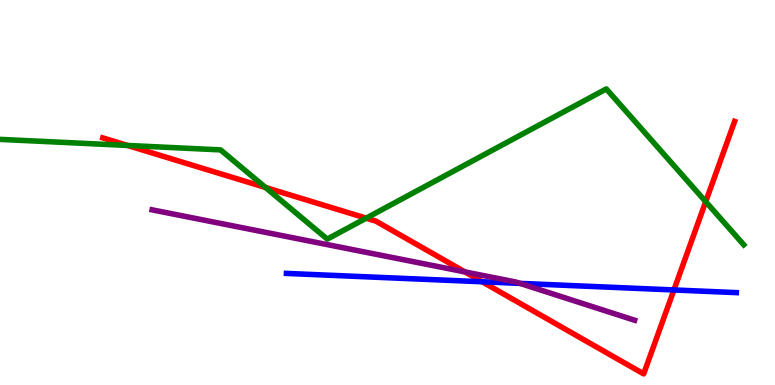[{'lines': ['blue', 'red'], 'intersections': [{'x': 6.22, 'y': 2.68}, {'x': 8.7, 'y': 2.47}]}, {'lines': ['green', 'red'], 'intersections': [{'x': 1.65, 'y': 6.22}, {'x': 3.43, 'y': 5.13}, {'x': 4.72, 'y': 4.33}, {'x': 9.11, 'y': 4.76}]}, {'lines': ['purple', 'red'], 'intersections': [{'x': 6.0, 'y': 2.94}]}, {'lines': ['blue', 'green'], 'intersections': []}, {'lines': ['blue', 'purple'], 'intersections': [{'x': 6.71, 'y': 2.64}]}, {'lines': ['green', 'purple'], 'intersections': []}]